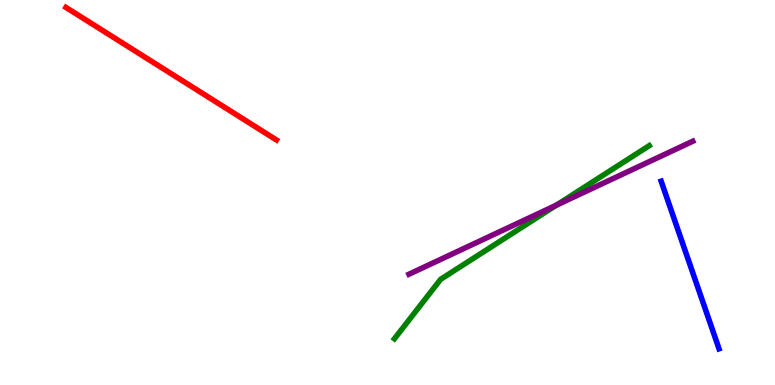[{'lines': ['blue', 'red'], 'intersections': []}, {'lines': ['green', 'red'], 'intersections': []}, {'lines': ['purple', 'red'], 'intersections': []}, {'lines': ['blue', 'green'], 'intersections': []}, {'lines': ['blue', 'purple'], 'intersections': []}, {'lines': ['green', 'purple'], 'intersections': [{'x': 7.18, 'y': 4.67}]}]